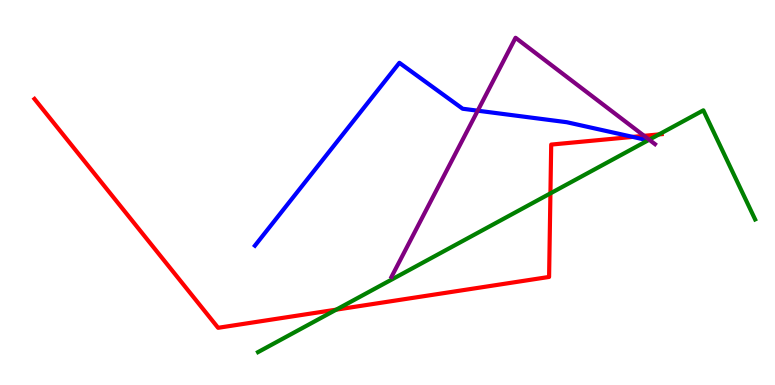[{'lines': ['blue', 'red'], 'intersections': [{'x': 8.16, 'y': 6.44}]}, {'lines': ['green', 'red'], 'intersections': [{'x': 4.34, 'y': 1.96}, {'x': 7.1, 'y': 4.98}, {'x': 8.5, 'y': 6.51}]}, {'lines': ['purple', 'red'], 'intersections': [{'x': 8.31, 'y': 6.47}]}, {'lines': ['blue', 'green'], 'intersections': []}, {'lines': ['blue', 'purple'], 'intersections': [{'x': 6.16, 'y': 7.12}]}, {'lines': ['green', 'purple'], 'intersections': [{'x': 8.38, 'y': 6.37}]}]